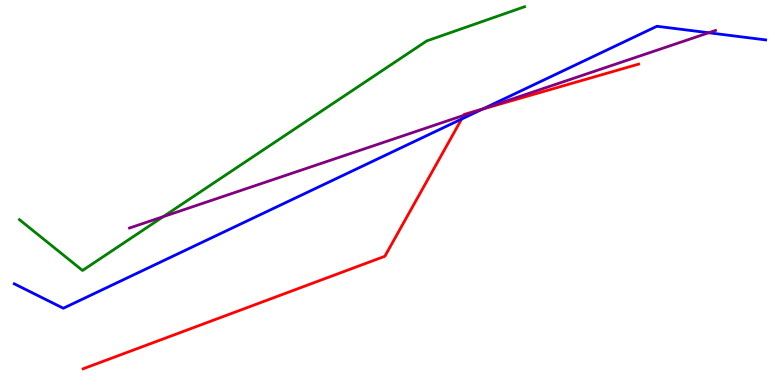[{'lines': ['blue', 'red'], 'intersections': [{'x': 5.96, 'y': 6.91}, {'x': 6.23, 'y': 7.17}]}, {'lines': ['green', 'red'], 'intersections': []}, {'lines': ['purple', 'red'], 'intersections': [{'x': 5.98, 'y': 7.0}, {'x': 6.2, 'y': 7.15}]}, {'lines': ['blue', 'green'], 'intersections': []}, {'lines': ['blue', 'purple'], 'intersections': [{'x': 6.24, 'y': 7.17}, {'x': 9.14, 'y': 9.15}]}, {'lines': ['green', 'purple'], 'intersections': [{'x': 2.11, 'y': 4.37}]}]